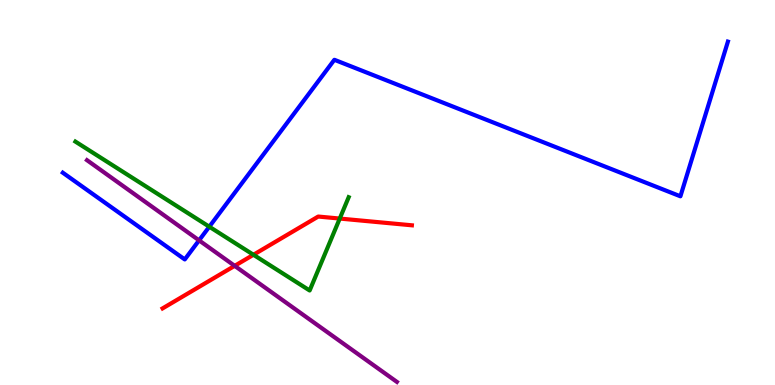[{'lines': ['blue', 'red'], 'intersections': []}, {'lines': ['green', 'red'], 'intersections': [{'x': 3.27, 'y': 3.38}, {'x': 4.38, 'y': 4.32}]}, {'lines': ['purple', 'red'], 'intersections': [{'x': 3.03, 'y': 3.09}]}, {'lines': ['blue', 'green'], 'intersections': [{'x': 2.7, 'y': 4.11}]}, {'lines': ['blue', 'purple'], 'intersections': [{'x': 2.57, 'y': 3.76}]}, {'lines': ['green', 'purple'], 'intersections': []}]